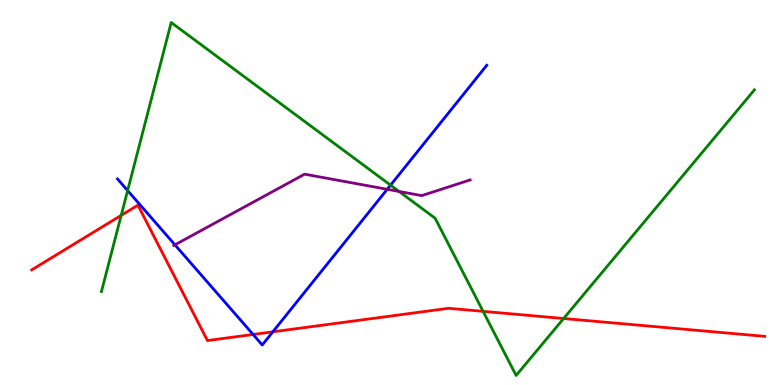[{'lines': ['blue', 'red'], 'intersections': [{'x': 3.27, 'y': 1.31}, {'x': 3.52, 'y': 1.38}]}, {'lines': ['green', 'red'], 'intersections': [{'x': 1.56, 'y': 4.41}, {'x': 6.23, 'y': 1.91}, {'x': 7.27, 'y': 1.73}]}, {'lines': ['purple', 'red'], 'intersections': []}, {'lines': ['blue', 'green'], 'intersections': [{'x': 1.65, 'y': 5.05}, {'x': 5.04, 'y': 5.19}]}, {'lines': ['blue', 'purple'], 'intersections': [{'x': 2.26, 'y': 3.64}, {'x': 5.0, 'y': 5.08}]}, {'lines': ['green', 'purple'], 'intersections': [{'x': 5.15, 'y': 5.03}]}]